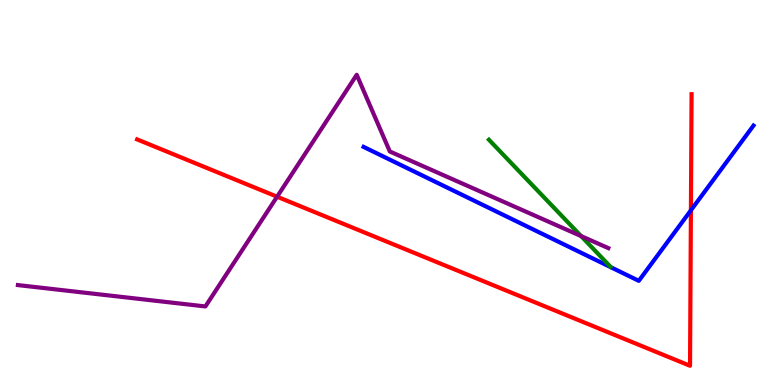[{'lines': ['blue', 'red'], 'intersections': [{'x': 8.91, 'y': 4.54}]}, {'lines': ['green', 'red'], 'intersections': []}, {'lines': ['purple', 'red'], 'intersections': [{'x': 3.58, 'y': 4.89}]}, {'lines': ['blue', 'green'], 'intersections': []}, {'lines': ['blue', 'purple'], 'intersections': []}, {'lines': ['green', 'purple'], 'intersections': [{'x': 7.5, 'y': 3.87}]}]